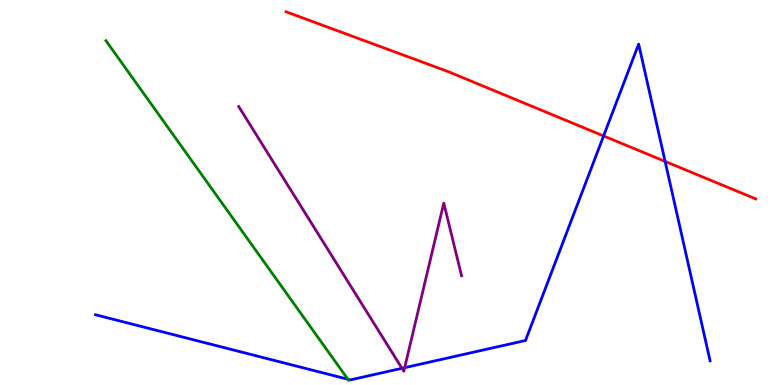[{'lines': ['blue', 'red'], 'intersections': [{'x': 7.79, 'y': 6.47}, {'x': 8.58, 'y': 5.81}]}, {'lines': ['green', 'red'], 'intersections': []}, {'lines': ['purple', 'red'], 'intersections': []}, {'lines': ['blue', 'green'], 'intersections': [{'x': 4.49, 'y': 0.149}]}, {'lines': ['blue', 'purple'], 'intersections': [{'x': 5.19, 'y': 0.434}, {'x': 5.22, 'y': 0.45}]}, {'lines': ['green', 'purple'], 'intersections': []}]